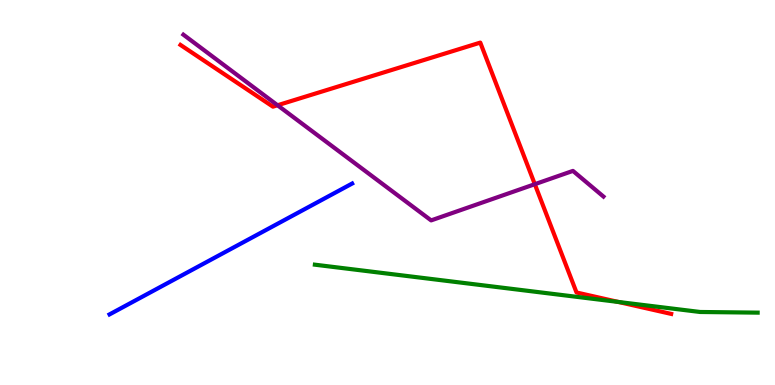[{'lines': ['blue', 'red'], 'intersections': []}, {'lines': ['green', 'red'], 'intersections': [{'x': 7.98, 'y': 2.16}]}, {'lines': ['purple', 'red'], 'intersections': [{'x': 3.58, 'y': 7.27}, {'x': 6.9, 'y': 5.22}]}, {'lines': ['blue', 'green'], 'intersections': []}, {'lines': ['blue', 'purple'], 'intersections': []}, {'lines': ['green', 'purple'], 'intersections': []}]